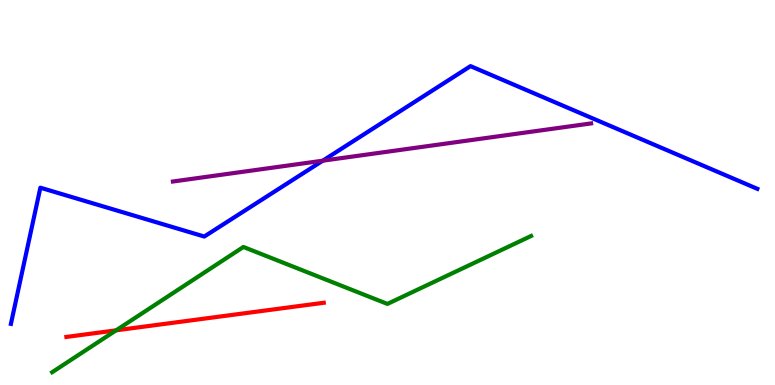[{'lines': ['blue', 'red'], 'intersections': []}, {'lines': ['green', 'red'], 'intersections': [{'x': 1.5, 'y': 1.42}]}, {'lines': ['purple', 'red'], 'intersections': []}, {'lines': ['blue', 'green'], 'intersections': []}, {'lines': ['blue', 'purple'], 'intersections': [{'x': 4.16, 'y': 5.83}]}, {'lines': ['green', 'purple'], 'intersections': []}]